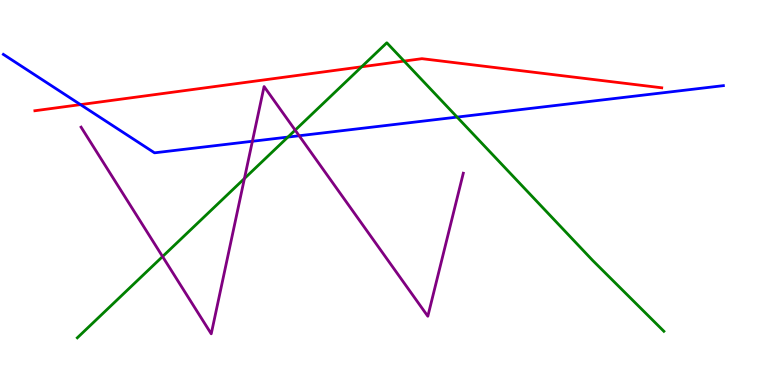[{'lines': ['blue', 'red'], 'intersections': [{'x': 1.04, 'y': 7.28}]}, {'lines': ['green', 'red'], 'intersections': [{'x': 4.67, 'y': 8.27}, {'x': 5.21, 'y': 8.41}]}, {'lines': ['purple', 'red'], 'intersections': []}, {'lines': ['blue', 'green'], 'intersections': [{'x': 3.71, 'y': 6.44}, {'x': 5.9, 'y': 6.96}]}, {'lines': ['blue', 'purple'], 'intersections': [{'x': 3.26, 'y': 6.33}, {'x': 3.86, 'y': 6.47}]}, {'lines': ['green', 'purple'], 'intersections': [{'x': 2.1, 'y': 3.34}, {'x': 3.15, 'y': 5.36}, {'x': 3.81, 'y': 6.62}]}]